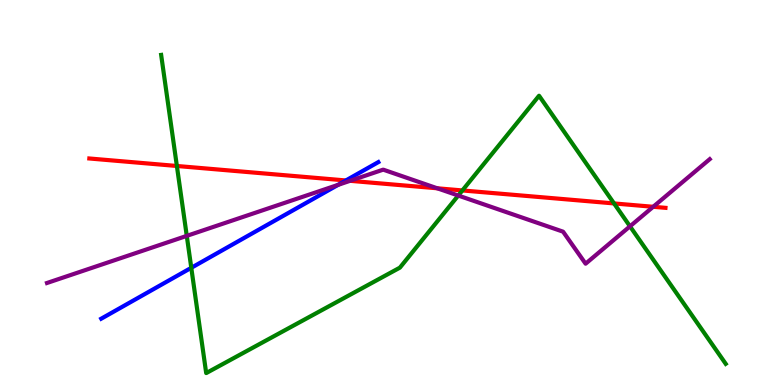[{'lines': ['blue', 'red'], 'intersections': [{'x': 4.46, 'y': 5.31}]}, {'lines': ['green', 'red'], 'intersections': [{'x': 2.28, 'y': 5.69}, {'x': 5.97, 'y': 5.05}, {'x': 7.92, 'y': 4.72}]}, {'lines': ['purple', 'red'], 'intersections': [{'x': 4.52, 'y': 5.3}, {'x': 5.64, 'y': 5.11}, {'x': 8.43, 'y': 4.63}]}, {'lines': ['blue', 'green'], 'intersections': [{'x': 2.47, 'y': 3.04}]}, {'lines': ['blue', 'purple'], 'intersections': [{'x': 4.36, 'y': 5.2}]}, {'lines': ['green', 'purple'], 'intersections': [{'x': 2.41, 'y': 3.87}, {'x': 5.91, 'y': 4.92}, {'x': 8.13, 'y': 4.12}]}]